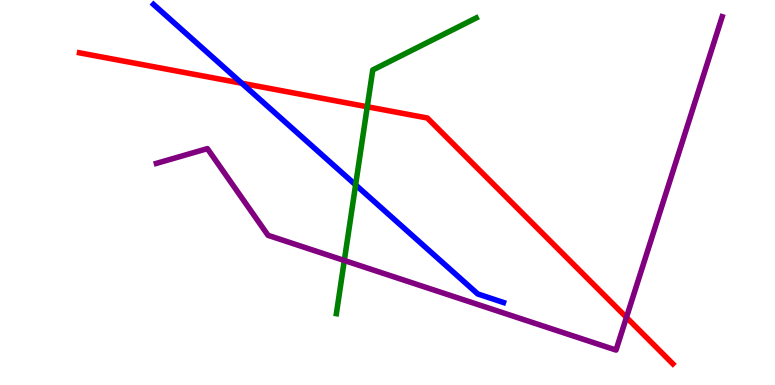[{'lines': ['blue', 'red'], 'intersections': [{'x': 3.12, 'y': 7.84}]}, {'lines': ['green', 'red'], 'intersections': [{'x': 4.74, 'y': 7.23}]}, {'lines': ['purple', 'red'], 'intersections': [{'x': 8.08, 'y': 1.76}]}, {'lines': ['blue', 'green'], 'intersections': [{'x': 4.59, 'y': 5.2}]}, {'lines': ['blue', 'purple'], 'intersections': []}, {'lines': ['green', 'purple'], 'intersections': [{'x': 4.44, 'y': 3.23}]}]